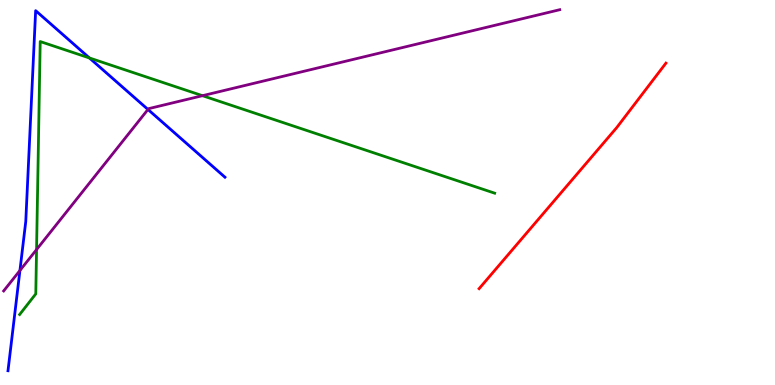[{'lines': ['blue', 'red'], 'intersections': []}, {'lines': ['green', 'red'], 'intersections': []}, {'lines': ['purple', 'red'], 'intersections': []}, {'lines': ['blue', 'green'], 'intersections': [{'x': 1.15, 'y': 8.49}]}, {'lines': ['blue', 'purple'], 'intersections': [{'x': 0.257, 'y': 2.97}, {'x': 1.91, 'y': 7.16}]}, {'lines': ['green', 'purple'], 'intersections': [{'x': 0.472, 'y': 3.52}, {'x': 2.61, 'y': 7.51}]}]